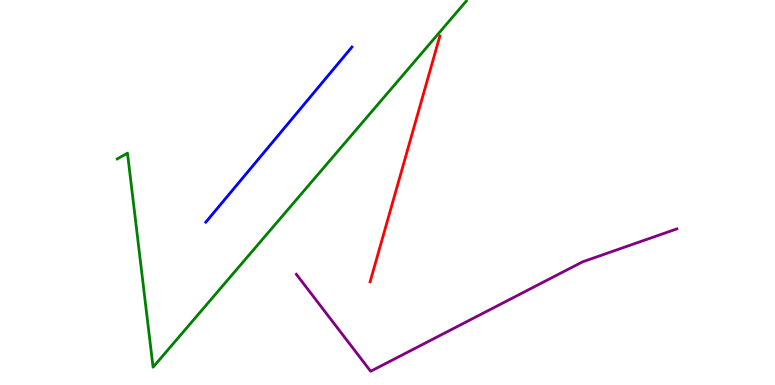[{'lines': ['blue', 'red'], 'intersections': []}, {'lines': ['green', 'red'], 'intersections': []}, {'lines': ['purple', 'red'], 'intersections': []}, {'lines': ['blue', 'green'], 'intersections': []}, {'lines': ['blue', 'purple'], 'intersections': []}, {'lines': ['green', 'purple'], 'intersections': []}]